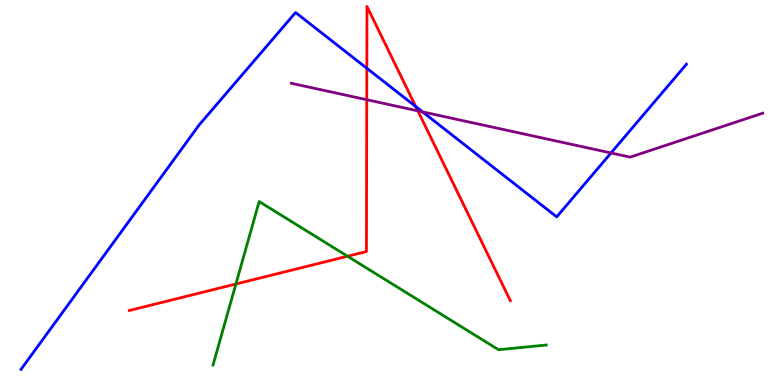[{'lines': ['blue', 'red'], 'intersections': [{'x': 4.73, 'y': 8.23}, {'x': 5.36, 'y': 7.23}]}, {'lines': ['green', 'red'], 'intersections': [{'x': 3.04, 'y': 2.62}, {'x': 4.48, 'y': 3.34}]}, {'lines': ['purple', 'red'], 'intersections': [{'x': 4.73, 'y': 7.41}, {'x': 5.39, 'y': 7.12}]}, {'lines': ['blue', 'green'], 'intersections': []}, {'lines': ['blue', 'purple'], 'intersections': [{'x': 5.45, 'y': 7.09}, {'x': 7.88, 'y': 6.03}]}, {'lines': ['green', 'purple'], 'intersections': []}]